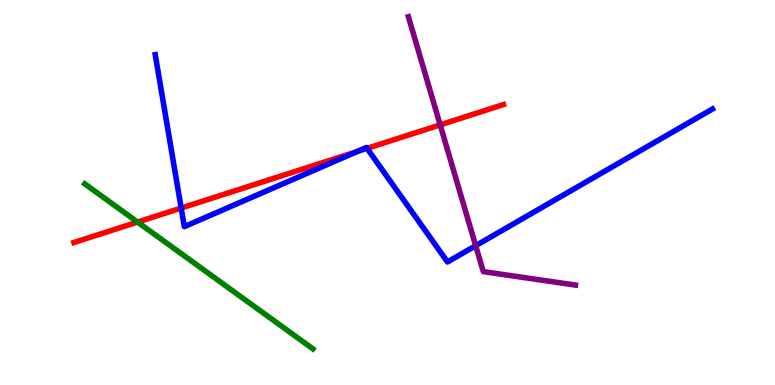[{'lines': ['blue', 'red'], 'intersections': [{'x': 2.34, 'y': 4.6}, {'x': 4.61, 'y': 6.06}, {'x': 4.74, 'y': 6.15}]}, {'lines': ['green', 'red'], 'intersections': [{'x': 1.78, 'y': 4.23}]}, {'lines': ['purple', 'red'], 'intersections': [{'x': 5.68, 'y': 6.76}]}, {'lines': ['blue', 'green'], 'intersections': []}, {'lines': ['blue', 'purple'], 'intersections': [{'x': 6.14, 'y': 3.62}]}, {'lines': ['green', 'purple'], 'intersections': []}]